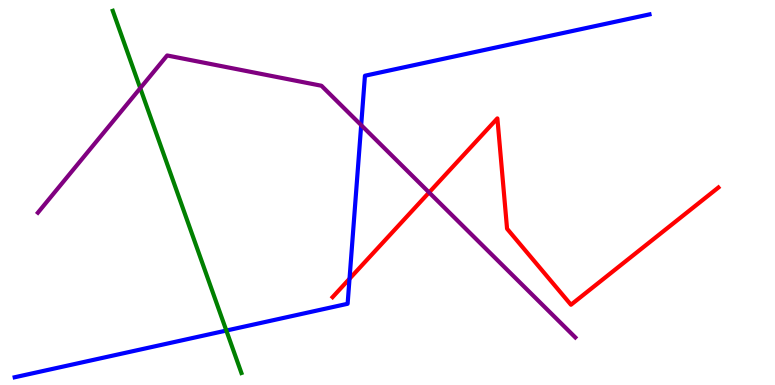[{'lines': ['blue', 'red'], 'intersections': [{'x': 4.51, 'y': 2.76}]}, {'lines': ['green', 'red'], 'intersections': []}, {'lines': ['purple', 'red'], 'intersections': [{'x': 5.54, 'y': 5.0}]}, {'lines': ['blue', 'green'], 'intersections': [{'x': 2.92, 'y': 1.41}]}, {'lines': ['blue', 'purple'], 'intersections': [{'x': 4.66, 'y': 6.75}]}, {'lines': ['green', 'purple'], 'intersections': [{'x': 1.81, 'y': 7.71}]}]